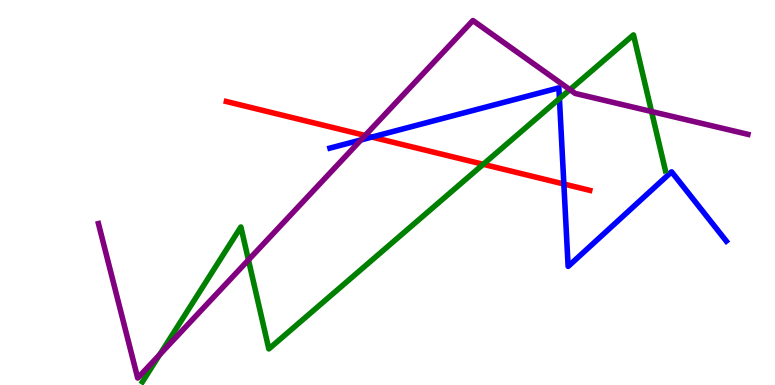[{'lines': ['blue', 'red'], 'intersections': [{'x': 4.8, 'y': 6.44}, {'x': 7.28, 'y': 5.22}]}, {'lines': ['green', 'red'], 'intersections': [{'x': 6.24, 'y': 5.73}]}, {'lines': ['purple', 'red'], 'intersections': [{'x': 4.71, 'y': 6.48}]}, {'lines': ['blue', 'green'], 'intersections': [{'x': 7.22, 'y': 7.44}]}, {'lines': ['blue', 'purple'], 'intersections': [{'x': 4.66, 'y': 6.36}]}, {'lines': ['green', 'purple'], 'intersections': [{'x': 2.06, 'y': 0.791}, {'x': 3.21, 'y': 3.25}, {'x': 7.35, 'y': 7.67}, {'x': 8.41, 'y': 7.1}]}]